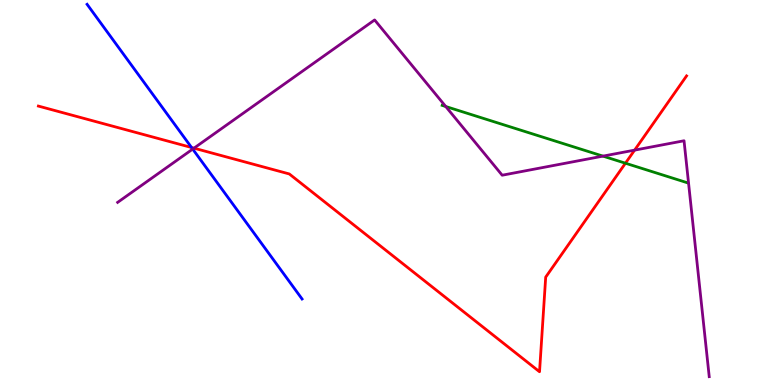[{'lines': ['blue', 'red'], 'intersections': [{'x': 2.47, 'y': 6.17}]}, {'lines': ['green', 'red'], 'intersections': [{'x': 8.07, 'y': 5.76}]}, {'lines': ['purple', 'red'], 'intersections': [{'x': 2.5, 'y': 6.15}, {'x': 8.19, 'y': 6.1}]}, {'lines': ['blue', 'green'], 'intersections': []}, {'lines': ['blue', 'purple'], 'intersections': [{'x': 2.49, 'y': 6.13}]}, {'lines': ['green', 'purple'], 'intersections': [{'x': 5.75, 'y': 7.23}, {'x': 7.78, 'y': 5.94}]}]